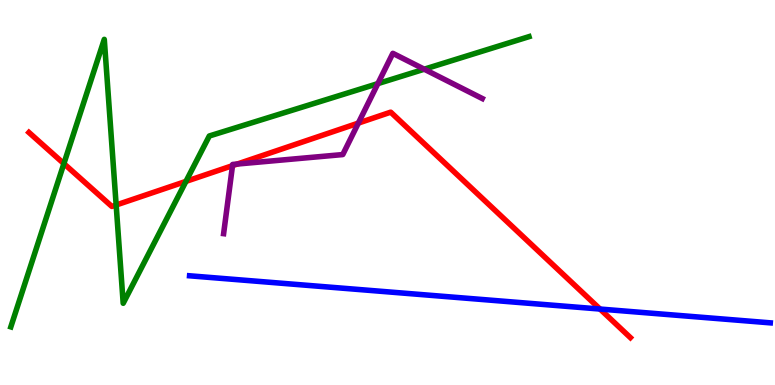[{'lines': ['blue', 'red'], 'intersections': [{'x': 7.74, 'y': 1.97}]}, {'lines': ['green', 'red'], 'intersections': [{'x': 0.824, 'y': 5.75}, {'x': 1.5, 'y': 4.68}, {'x': 2.4, 'y': 5.29}]}, {'lines': ['purple', 'red'], 'intersections': [{'x': 3.0, 'y': 5.7}, {'x': 3.06, 'y': 5.74}, {'x': 4.62, 'y': 6.8}]}, {'lines': ['blue', 'green'], 'intersections': []}, {'lines': ['blue', 'purple'], 'intersections': []}, {'lines': ['green', 'purple'], 'intersections': [{'x': 4.88, 'y': 7.83}, {'x': 5.47, 'y': 8.2}]}]